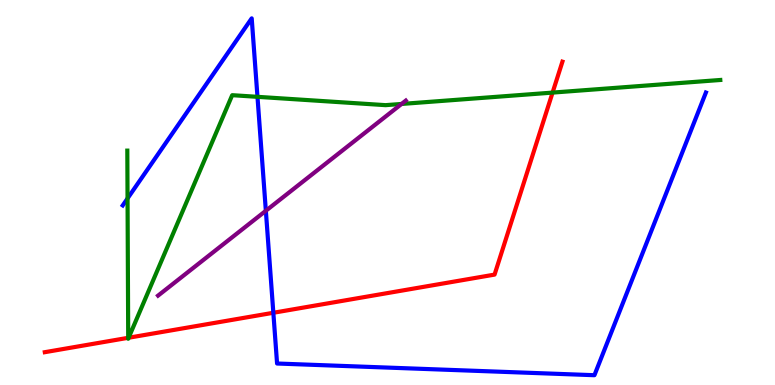[{'lines': ['blue', 'red'], 'intersections': [{'x': 3.53, 'y': 1.88}]}, {'lines': ['green', 'red'], 'intersections': [{'x': 1.65, 'y': 1.23}, {'x': 1.66, 'y': 1.23}, {'x': 7.13, 'y': 7.59}]}, {'lines': ['purple', 'red'], 'intersections': []}, {'lines': ['blue', 'green'], 'intersections': [{'x': 1.65, 'y': 4.85}, {'x': 3.32, 'y': 7.49}]}, {'lines': ['blue', 'purple'], 'intersections': [{'x': 3.43, 'y': 4.53}]}, {'lines': ['green', 'purple'], 'intersections': [{'x': 5.18, 'y': 7.3}]}]